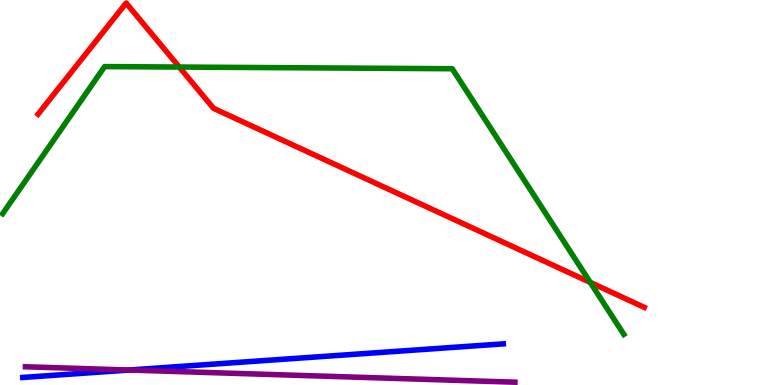[{'lines': ['blue', 'red'], 'intersections': []}, {'lines': ['green', 'red'], 'intersections': [{'x': 2.31, 'y': 8.26}, {'x': 7.62, 'y': 2.67}]}, {'lines': ['purple', 'red'], 'intersections': []}, {'lines': ['blue', 'green'], 'intersections': []}, {'lines': ['blue', 'purple'], 'intersections': [{'x': 1.67, 'y': 0.389}]}, {'lines': ['green', 'purple'], 'intersections': []}]